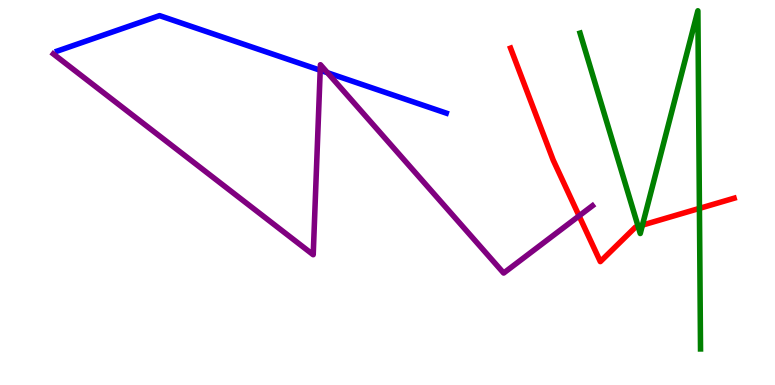[{'lines': ['blue', 'red'], 'intersections': []}, {'lines': ['green', 'red'], 'intersections': [{'x': 8.23, 'y': 4.12}, {'x': 8.29, 'y': 4.15}, {'x': 9.02, 'y': 4.59}]}, {'lines': ['purple', 'red'], 'intersections': [{'x': 7.47, 'y': 4.39}]}, {'lines': ['blue', 'green'], 'intersections': []}, {'lines': ['blue', 'purple'], 'intersections': [{'x': 4.13, 'y': 8.18}, {'x': 4.23, 'y': 8.11}]}, {'lines': ['green', 'purple'], 'intersections': []}]